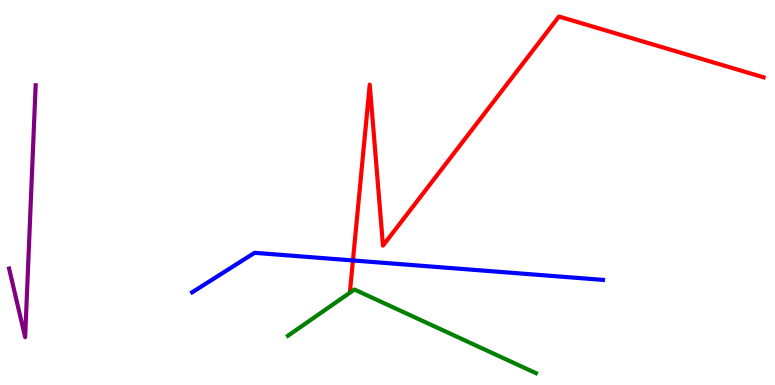[{'lines': ['blue', 'red'], 'intersections': [{'x': 4.55, 'y': 3.23}]}, {'lines': ['green', 'red'], 'intersections': []}, {'lines': ['purple', 'red'], 'intersections': []}, {'lines': ['blue', 'green'], 'intersections': []}, {'lines': ['blue', 'purple'], 'intersections': []}, {'lines': ['green', 'purple'], 'intersections': []}]